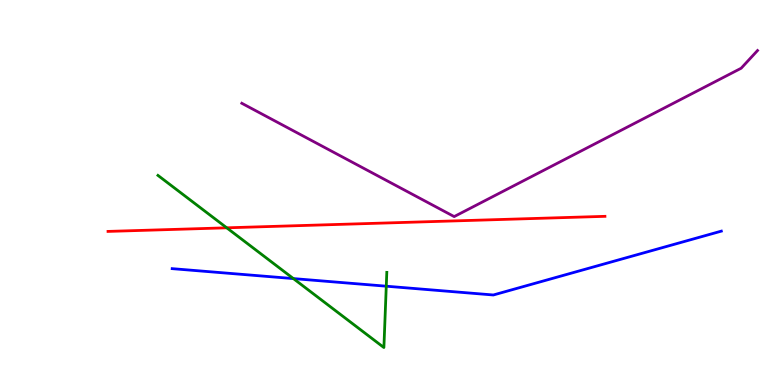[{'lines': ['blue', 'red'], 'intersections': []}, {'lines': ['green', 'red'], 'intersections': [{'x': 2.93, 'y': 4.08}]}, {'lines': ['purple', 'red'], 'intersections': []}, {'lines': ['blue', 'green'], 'intersections': [{'x': 3.79, 'y': 2.76}, {'x': 4.98, 'y': 2.57}]}, {'lines': ['blue', 'purple'], 'intersections': []}, {'lines': ['green', 'purple'], 'intersections': []}]